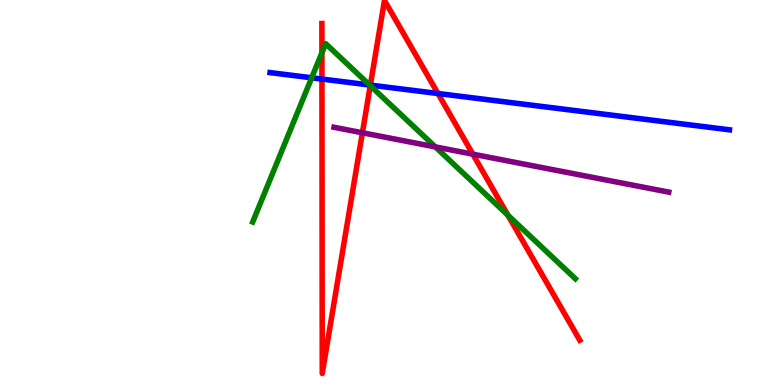[{'lines': ['blue', 'red'], 'intersections': [{'x': 4.15, 'y': 7.95}, {'x': 4.78, 'y': 7.79}, {'x': 5.65, 'y': 7.57}]}, {'lines': ['green', 'red'], 'intersections': [{'x': 4.15, 'y': 8.63}, {'x': 4.78, 'y': 7.78}, {'x': 6.55, 'y': 4.41}]}, {'lines': ['purple', 'red'], 'intersections': [{'x': 4.68, 'y': 6.55}, {'x': 6.1, 'y': 6.0}]}, {'lines': ['blue', 'green'], 'intersections': [{'x': 4.02, 'y': 7.98}, {'x': 4.77, 'y': 7.79}]}, {'lines': ['blue', 'purple'], 'intersections': []}, {'lines': ['green', 'purple'], 'intersections': [{'x': 5.62, 'y': 6.18}]}]